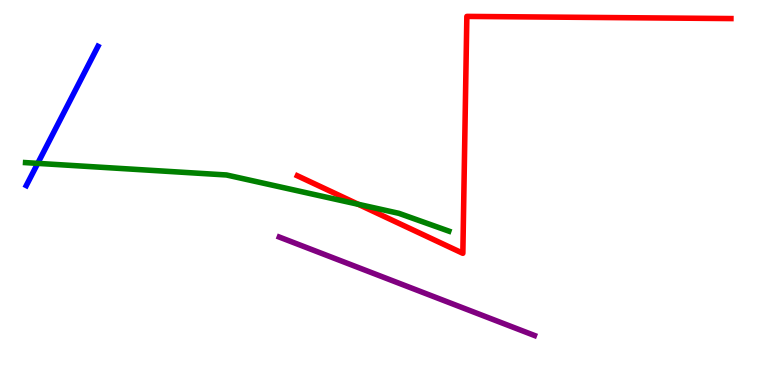[{'lines': ['blue', 'red'], 'intersections': []}, {'lines': ['green', 'red'], 'intersections': [{'x': 4.62, 'y': 4.69}]}, {'lines': ['purple', 'red'], 'intersections': []}, {'lines': ['blue', 'green'], 'intersections': [{'x': 0.487, 'y': 5.76}]}, {'lines': ['blue', 'purple'], 'intersections': []}, {'lines': ['green', 'purple'], 'intersections': []}]